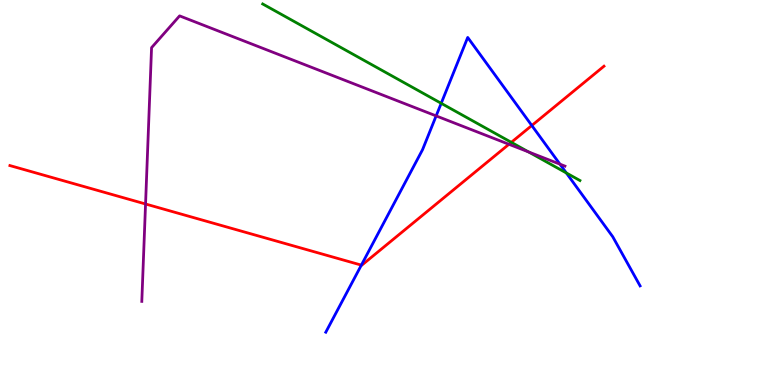[{'lines': ['blue', 'red'], 'intersections': [{'x': 4.66, 'y': 3.11}, {'x': 6.86, 'y': 6.74}]}, {'lines': ['green', 'red'], 'intersections': [{'x': 6.6, 'y': 6.3}]}, {'lines': ['purple', 'red'], 'intersections': [{'x': 1.88, 'y': 4.7}, {'x': 6.57, 'y': 6.25}]}, {'lines': ['blue', 'green'], 'intersections': [{'x': 5.69, 'y': 7.32}, {'x': 7.31, 'y': 5.51}]}, {'lines': ['blue', 'purple'], 'intersections': [{'x': 5.63, 'y': 6.99}, {'x': 7.22, 'y': 5.74}]}, {'lines': ['green', 'purple'], 'intersections': [{'x': 6.82, 'y': 6.05}]}]